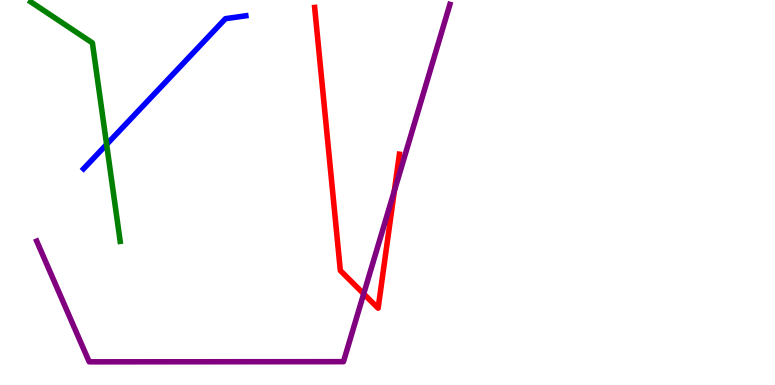[{'lines': ['blue', 'red'], 'intersections': []}, {'lines': ['green', 'red'], 'intersections': []}, {'lines': ['purple', 'red'], 'intersections': [{'x': 4.69, 'y': 2.37}, {'x': 5.09, 'y': 5.04}]}, {'lines': ['blue', 'green'], 'intersections': [{'x': 1.38, 'y': 6.25}]}, {'lines': ['blue', 'purple'], 'intersections': []}, {'lines': ['green', 'purple'], 'intersections': []}]